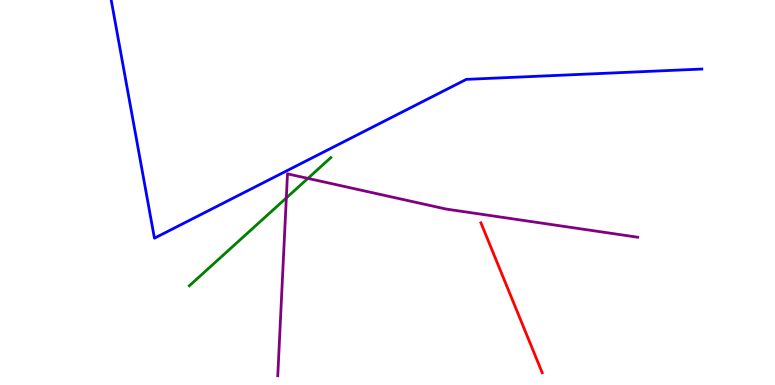[{'lines': ['blue', 'red'], 'intersections': []}, {'lines': ['green', 'red'], 'intersections': []}, {'lines': ['purple', 'red'], 'intersections': []}, {'lines': ['blue', 'green'], 'intersections': []}, {'lines': ['blue', 'purple'], 'intersections': []}, {'lines': ['green', 'purple'], 'intersections': [{'x': 3.69, 'y': 4.86}, {'x': 3.97, 'y': 5.37}]}]